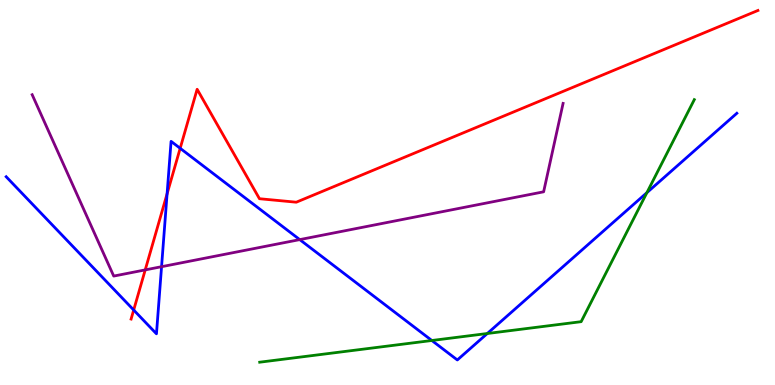[{'lines': ['blue', 'red'], 'intersections': [{'x': 1.73, 'y': 1.95}, {'x': 2.16, 'y': 4.97}, {'x': 2.32, 'y': 6.15}]}, {'lines': ['green', 'red'], 'intersections': []}, {'lines': ['purple', 'red'], 'intersections': [{'x': 1.87, 'y': 2.99}]}, {'lines': ['blue', 'green'], 'intersections': [{'x': 5.57, 'y': 1.16}, {'x': 6.29, 'y': 1.34}, {'x': 8.35, 'y': 5.0}]}, {'lines': ['blue', 'purple'], 'intersections': [{'x': 2.08, 'y': 3.07}, {'x': 3.87, 'y': 3.78}]}, {'lines': ['green', 'purple'], 'intersections': []}]